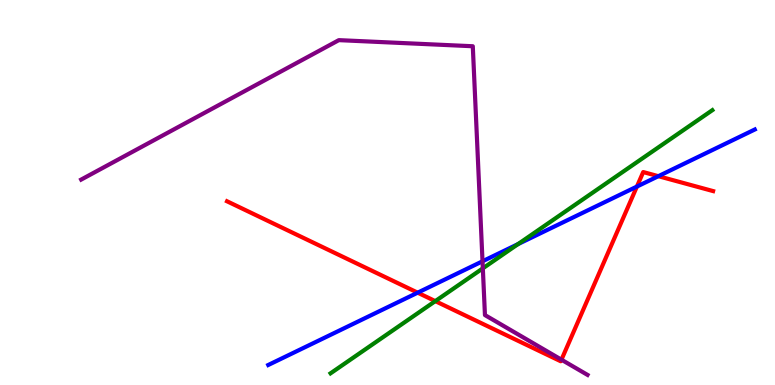[{'lines': ['blue', 'red'], 'intersections': [{'x': 5.39, 'y': 2.4}, {'x': 8.22, 'y': 5.15}, {'x': 8.49, 'y': 5.42}]}, {'lines': ['green', 'red'], 'intersections': [{'x': 5.62, 'y': 2.18}]}, {'lines': ['purple', 'red'], 'intersections': [{'x': 7.24, 'y': 0.657}]}, {'lines': ['blue', 'green'], 'intersections': [{'x': 6.68, 'y': 3.66}]}, {'lines': ['blue', 'purple'], 'intersections': [{'x': 6.23, 'y': 3.21}]}, {'lines': ['green', 'purple'], 'intersections': [{'x': 6.23, 'y': 3.03}]}]